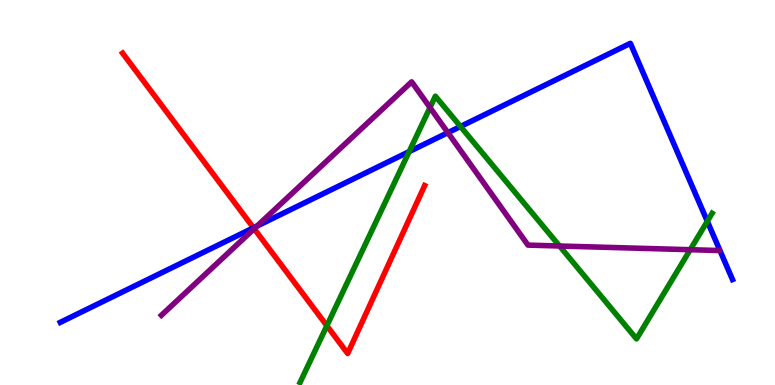[{'lines': ['blue', 'red'], 'intersections': [{'x': 3.27, 'y': 4.08}]}, {'lines': ['green', 'red'], 'intersections': [{'x': 4.22, 'y': 1.54}]}, {'lines': ['purple', 'red'], 'intersections': [{'x': 3.28, 'y': 4.06}]}, {'lines': ['blue', 'green'], 'intersections': [{'x': 5.28, 'y': 6.06}, {'x': 5.94, 'y': 6.71}, {'x': 9.13, 'y': 4.25}]}, {'lines': ['blue', 'purple'], 'intersections': [{'x': 3.32, 'y': 4.13}, {'x': 5.78, 'y': 6.55}]}, {'lines': ['green', 'purple'], 'intersections': [{'x': 5.55, 'y': 7.21}, {'x': 7.22, 'y': 3.61}, {'x': 8.91, 'y': 3.51}]}]